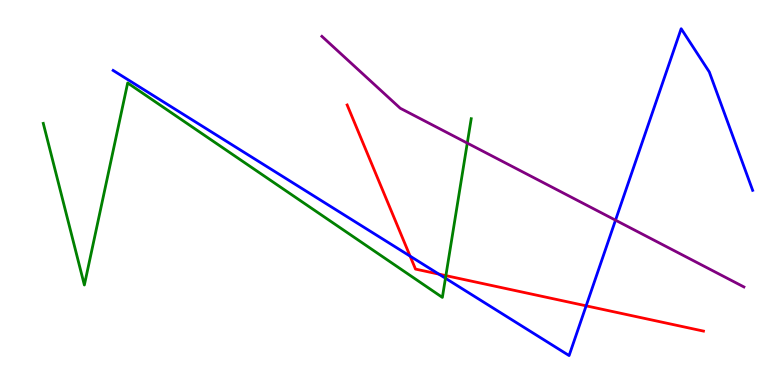[{'lines': ['blue', 'red'], 'intersections': [{'x': 5.29, 'y': 3.35}, {'x': 5.66, 'y': 2.88}, {'x': 7.56, 'y': 2.06}]}, {'lines': ['green', 'red'], 'intersections': [{'x': 5.75, 'y': 2.84}]}, {'lines': ['purple', 'red'], 'intersections': []}, {'lines': ['blue', 'green'], 'intersections': [{'x': 5.75, 'y': 2.77}]}, {'lines': ['blue', 'purple'], 'intersections': [{'x': 7.94, 'y': 4.28}]}, {'lines': ['green', 'purple'], 'intersections': [{'x': 6.03, 'y': 6.28}]}]